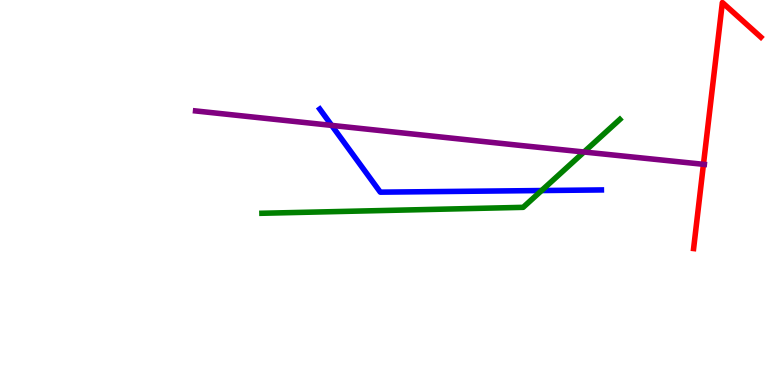[{'lines': ['blue', 'red'], 'intersections': []}, {'lines': ['green', 'red'], 'intersections': []}, {'lines': ['purple', 'red'], 'intersections': [{'x': 9.08, 'y': 5.73}]}, {'lines': ['blue', 'green'], 'intersections': [{'x': 6.99, 'y': 5.05}]}, {'lines': ['blue', 'purple'], 'intersections': [{'x': 4.28, 'y': 6.74}]}, {'lines': ['green', 'purple'], 'intersections': [{'x': 7.54, 'y': 6.05}]}]